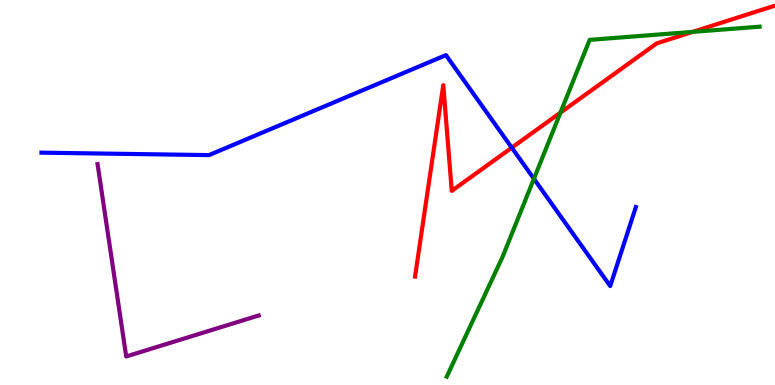[{'lines': ['blue', 'red'], 'intersections': [{'x': 6.6, 'y': 6.16}]}, {'lines': ['green', 'red'], 'intersections': [{'x': 7.23, 'y': 7.07}, {'x': 8.94, 'y': 9.17}]}, {'lines': ['purple', 'red'], 'intersections': []}, {'lines': ['blue', 'green'], 'intersections': [{'x': 6.89, 'y': 5.36}]}, {'lines': ['blue', 'purple'], 'intersections': []}, {'lines': ['green', 'purple'], 'intersections': []}]